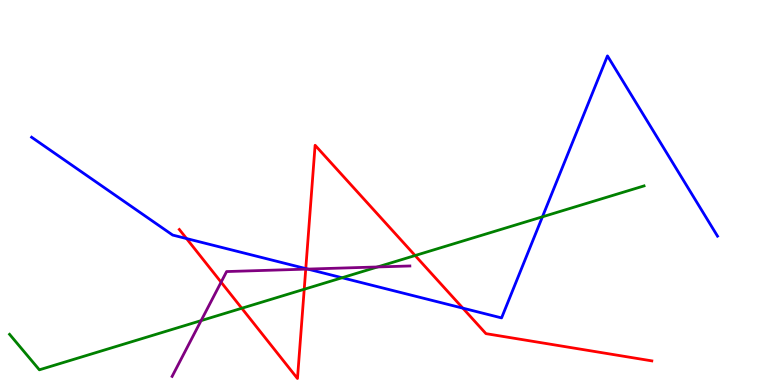[{'lines': ['blue', 'red'], 'intersections': [{'x': 2.41, 'y': 3.8}, {'x': 3.95, 'y': 3.02}, {'x': 5.97, 'y': 2.0}]}, {'lines': ['green', 'red'], 'intersections': [{'x': 3.12, 'y': 1.99}, {'x': 3.93, 'y': 2.49}, {'x': 5.36, 'y': 3.36}]}, {'lines': ['purple', 'red'], 'intersections': [{'x': 2.85, 'y': 2.67}, {'x': 3.95, 'y': 3.01}]}, {'lines': ['blue', 'green'], 'intersections': [{'x': 4.41, 'y': 2.79}, {'x': 7.0, 'y': 4.37}]}, {'lines': ['blue', 'purple'], 'intersections': [{'x': 3.97, 'y': 3.01}]}, {'lines': ['green', 'purple'], 'intersections': [{'x': 2.59, 'y': 1.67}, {'x': 4.87, 'y': 3.07}]}]